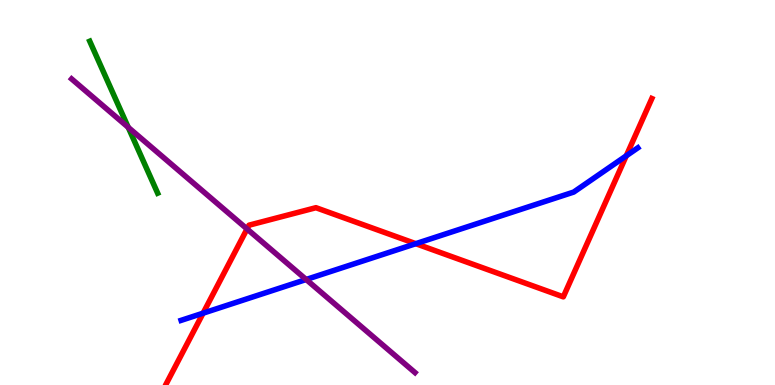[{'lines': ['blue', 'red'], 'intersections': [{'x': 2.62, 'y': 1.87}, {'x': 5.36, 'y': 3.67}, {'x': 8.08, 'y': 5.95}]}, {'lines': ['green', 'red'], 'intersections': []}, {'lines': ['purple', 'red'], 'intersections': [{'x': 3.19, 'y': 4.05}]}, {'lines': ['blue', 'green'], 'intersections': []}, {'lines': ['blue', 'purple'], 'intersections': [{'x': 3.95, 'y': 2.74}]}, {'lines': ['green', 'purple'], 'intersections': [{'x': 1.65, 'y': 6.69}]}]